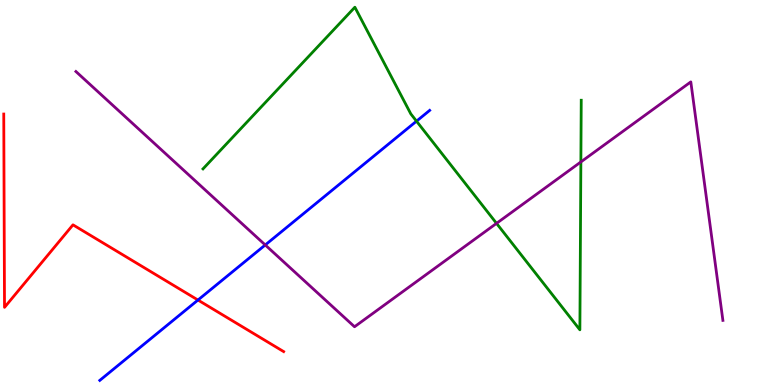[{'lines': ['blue', 'red'], 'intersections': [{'x': 2.55, 'y': 2.21}]}, {'lines': ['green', 'red'], 'intersections': []}, {'lines': ['purple', 'red'], 'intersections': []}, {'lines': ['blue', 'green'], 'intersections': [{'x': 5.37, 'y': 6.85}]}, {'lines': ['blue', 'purple'], 'intersections': [{'x': 3.42, 'y': 3.64}]}, {'lines': ['green', 'purple'], 'intersections': [{'x': 6.41, 'y': 4.2}, {'x': 7.5, 'y': 5.79}]}]